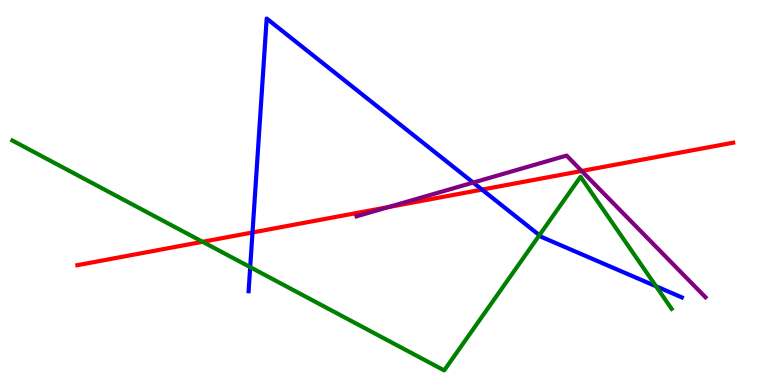[{'lines': ['blue', 'red'], 'intersections': [{'x': 3.26, 'y': 3.96}, {'x': 6.22, 'y': 5.08}]}, {'lines': ['green', 'red'], 'intersections': [{'x': 2.61, 'y': 3.72}]}, {'lines': ['purple', 'red'], 'intersections': [{'x': 5.01, 'y': 4.62}, {'x': 7.51, 'y': 5.56}]}, {'lines': ['blue', 'green'], 'intersections': [{'x': 3.23, 'y': 3.06}, {'x': 6.96, 'y': 3.89}, {'x': 8.47, 'y': 2.56}]}, {'lines': ['blue', 'purple'], 'intersections': [{'x': 6.11, 'y': 5.26}]}, {'lines': ['green', 'purple'], 'intersections': []}]